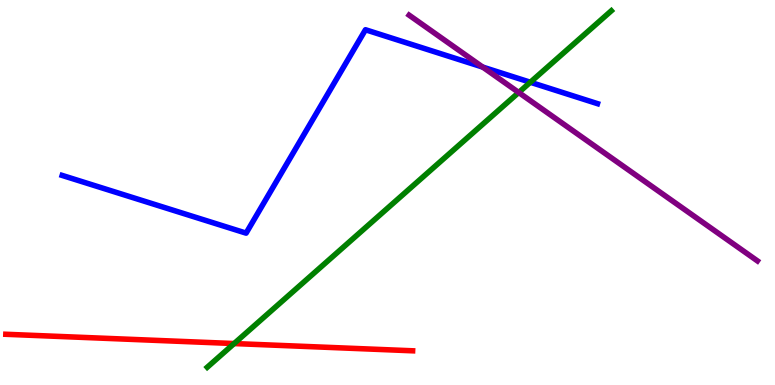[{'lines': ['blue', 'red'], 'intersections': []}, {'lines': ['green', 'red'], 'intersections': [{'x': 3.02, 'y': 1.08}]}, {'lines': ['purple', 'red'], 'intersections': []}, {'lines': ['blue', 'green'], 'intersections': [{'x': 6.84, 'y': 7.86}]}, {'lines': ['blue', 'purple'], 'intersections': [{'x': 6.23, 'y': 8.26}]}, {'lines': ['green', 'purple'], 'intersections': [{'x': 6.69, 'y': 7.6}]}]